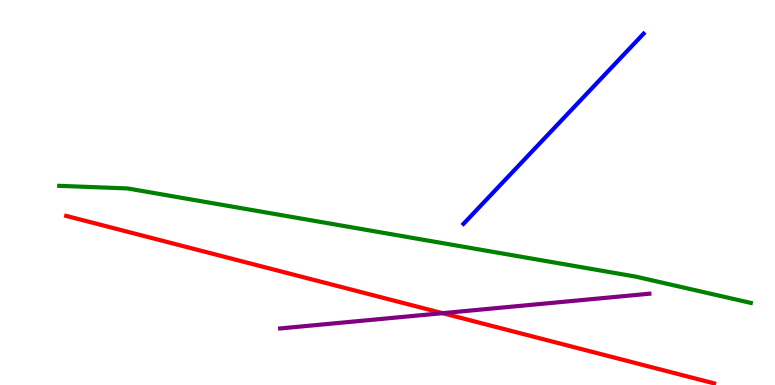[{'lines': ['blue', 'red'], 'intersections': []}, {'lines': ['green', 'red'], 'intersections': []}, {'lines': ['purple', 'red'], 'intersections': [{'x': 5.71, 'y': 1.87}]}, {'lines': ['blue', 'green'], 'intersections': []}, {'lines': ['blue', 'purple'], 'intersections': []}, {'lines': ['green', 'purple'], 'intersections': []}]